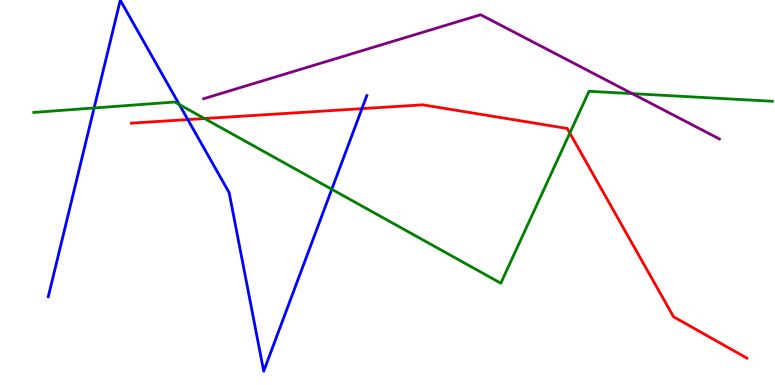[{'lines': ['blue', 'red'], 'intersections': [{'x': 2.42, 'y': 6.89}, {'x': 4.67, 'y': 7.18}]}, {'lines': ['green', 'red'], 'intersections': [{'x': 2.64, 'y': 6.92}, {'x': 7.35, 'y': 6.54}]}, {'lines': ['purple', 'red'], 'intersections': []}, {'lines': ['blue', 'green'], 'intersections': [{'x': 1.21, 'y': 7.2}, {'x': 2.31, 'y': 7.28}, {'x': 4.28, 'y': 5.08}]}, {'lines': ['blue', 'purple'], 'intersections': []}, {'lines': ['green', 'purple'], 'intersections': [{'x': 8.16, 'y': 7.57}]}]